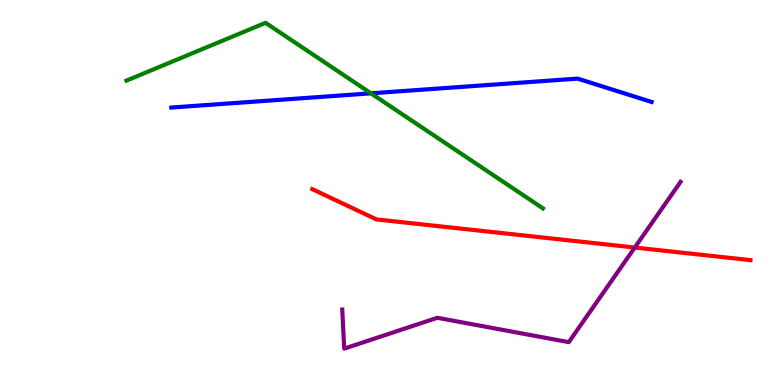[{'lines': ['blue', 'red'], 'intersections': []}, {'lines': ['green', 'red'], 'intersections': []}, {'lines': ['purple', 'red'], 'intersections': [{'x': 8.19, 'y': 3.57}]}, {'lines': ['blue', 'green'], 'intersections': [{'x': 4.79, 'y': 7.58}]}, {'lines': ['blue', 'purple'], 'intersections': []}, {'lines': ['green', 'purple'], 'intersections': []}]